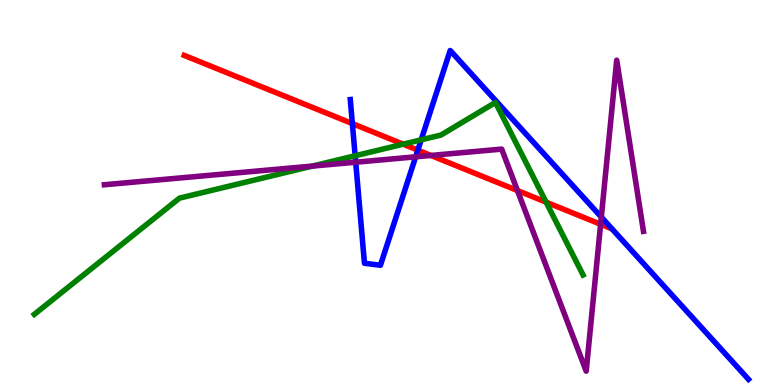[{'lines': ['blue', 'red'], 'intersections': [{'x': 4.55, 'y': 6.79}, {'x': 5.39, 'y': 6.1}]}, {'lines': ['green', 'red'], 'intersections': [{'x': 5.2, 'y': 6.25}, {'x': 7.05, 'y': 4.75}]}, {'lines': ['purple', 'red'], 'intersections': [{'x': 5.56, 'y': 5.96}, {'x': 6.68, 'y': 5.05}, {'x': 7.75, 'y': 4.17}]}, {'lines': ['blue', 'green'], 'intersections': [{'x': 4.58, 'y': 5.95}, {'x': 5.43, 'y': 6.37}]}, {'lines': ['blue', 'purple'], 'intersections': [{'x': 4.59, 'y': 5.79}, {'x': 5.36, 'y': 5.93}, {'x': 7.76, 'y': 4.36}]}, {'lines': ['green', 'purple'], 'intersections': [{'x': 4.03, 'y': 5.69}]}]